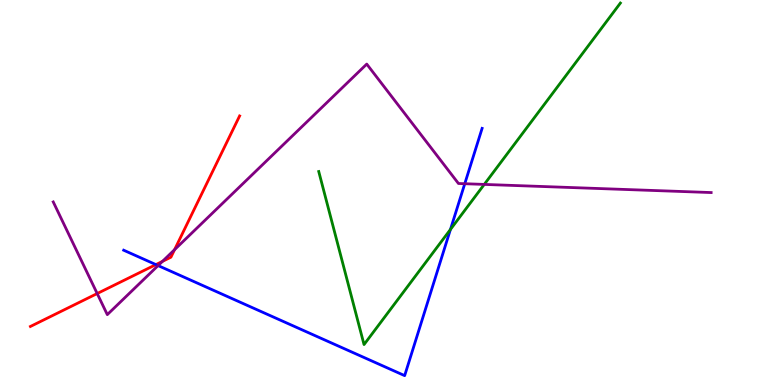[{'lines': ['blue', 'red'], 'intersections': [{'x': 2.01, 'y': 3.13}]}, {'lines': ['green', 'red'], 'intersections': []}, {'lines': ['purple', 'red'], 'intersections': [{'x': 1.25, 'y': 2.38}, {'x': 2.1, 'y': 3.21}, {'x': 2.25, 'y': 3.51}]}, {'lines': ['blue', 'green'], 'intersections': [{'x': 5.81, 'y': 4.04}]}, {'lines': ['blue', 'purple'], 'intersections': [{'x': 2.04, 'y': 3.1}, {'x': 6.0, 'y': 5.23}]}, {'lines': ['green', 'purple'], 'intersections': [{'x': 6.25, 'y': 5.21}]}]